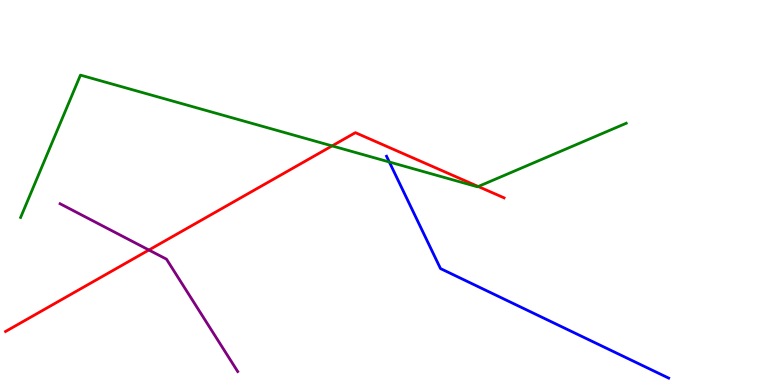[{'lines': ['blue', 'red'], 'intersections': []}, {'lines': ['green', 'red'], 'intersections': [{'x': 4.29, 'y': 6.21}, {'x': 6.17, 'y': 5.16}]}, {'lines': ['purple', 'red'], 'intersections': [{'x': 1.92, 'y': 3.51}]}, {'lines': ['blue', 'green'], 'intersections': [{'x': 5.02, 'y': 5.79}]}, {'lines': ['blue', 'purple'], 'intersections': []}, {'lines': ['green', 'purple'], 'intersections': []}]